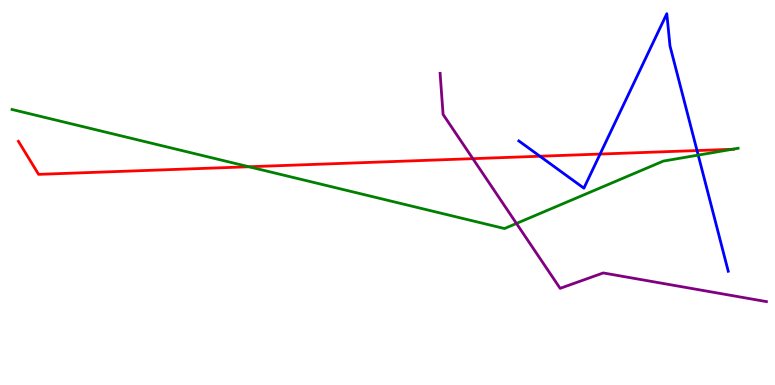[{'lines': ['blue', 'red'], 'intersections': [{'x': 6.97, 'y': 5.94}, {'x': 7.74, 'y': 6.0}, {'x': 8.99, 'y': 6.09}]}, {'lines': ['green', 'red'], 'intersections': [{'x': 3.21, 'y': 5.67}, {'x': 9.45, 'y': 6.12}]}, {'lines': ['purple', 'red'], 'intersections': [{'x': 6.1, 'y': 5.88}]}, {'lines': ['blue', 'green'], 'intersections': [{'x': 9.01, 'y': 5.97}]}, {'lines': ['blue', 'purple'], 'intersections': []}, {'lines': ['green', 'purple'], 'intersections': [{'x': 6.66, 'y': 4.2}]}]